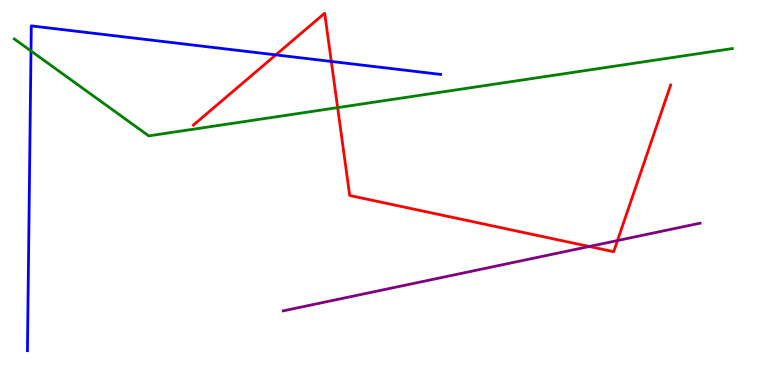[{'lines': ['blue', 'red'], 'intersections': [{'x': 3.56, 'y': 8.57}, {'x': 4.27, 'y': 8.4}]}, {'lines': ['green', 'red'], 'intersections': [{'x': 4.36, 'y': 7.2}]}, {'lines': ['purple', 'red'], 'intersections': [{'x': 7.6, 'y': 3.6}, {'x': 7.97, 'y': 3.75}]}, {'lines': ['blue', 'green'], 'intersections': [{'x': 0.4, 'y': 8.68}]}, {'lines': ['blue', 'purple'], 'intersections': []}, {'lines': ['green', 'purple'], 'intersections': []}]